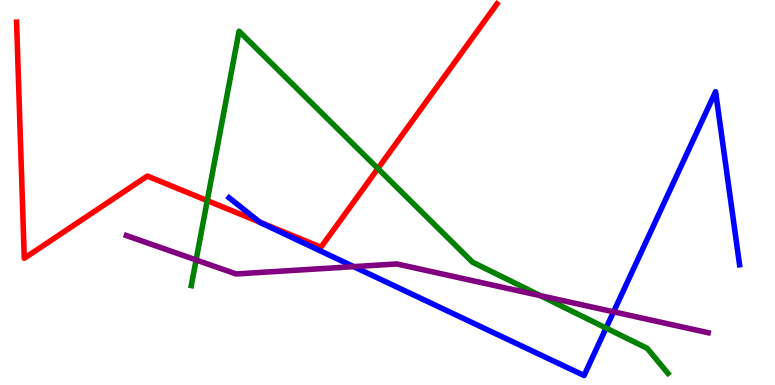[{'lines': ['blue', 'red'], 'intersections': [{'x': 3.35, 'y': 4.23}]}, {'lines': ['green', 'red'], 'intersections': [{'x': 2.67, 'y': 4.79}, {'x': 4.88, 'y': 5.62}]}, {'lines': ['purple', 'red'], 'intersections': []}, {'lines': ['blue', 'green'], 'intersections': [{'x': 7.82, 'y': 1.48}]}, {'lines': ['blue', 'purple'], 'intersections': [{'x': 4.56, 'y': 3.07}, {'x': 7.92, 'y': 1.9}]}, {'lines': ['green', 'purple'], 'intersections': [{'x': 2.53, 'y': 3.25}, {'x': 6.97, 'y': 2.32}]}]